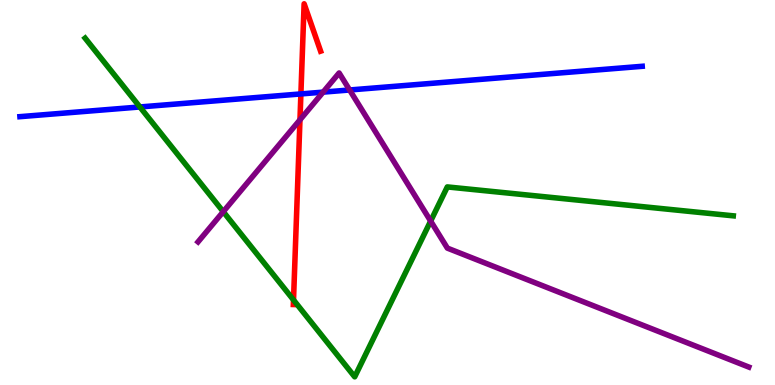[{'lines': ['blue', 'red'], 'intersections': [{'x': 3.88, 'y': 7.56}]}, {'lines': ['green', 'red'], 'intersections': [{'x': 3.79, 'y': 2.21}]}, {'lines': ['purple', 'red'], 'intersections': [{'x': 3.87, 'y': 6.89}]}, {'lines': ['blue', 'green'], 'intersections': [{'x': 1.81, 'y': 7.22}]}, {'lines': ['blue', 'purple'], 'intersections': [{'x': 4.17, 'y': 7.61}, {'x': 4.51, 'y': 7.66}]}, {'lines': ['green', 'purple'], 'intersections': [{'x': 2.88, 'y': 4.5}, {'x': 5.56, 'y': 4.26}]}]